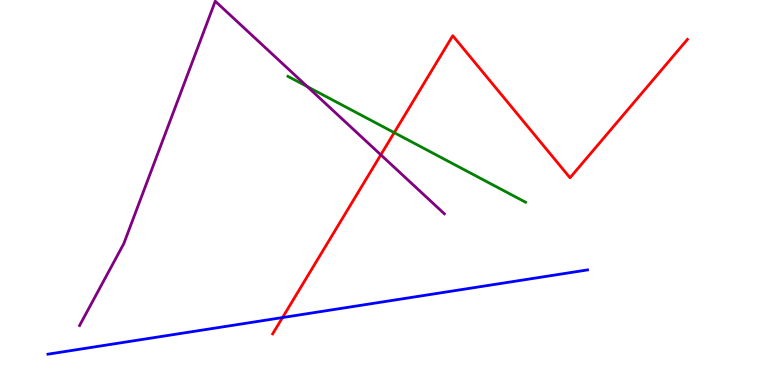[{'lines': ['blue', 'red'], 'intersections': [{'x': 3.65, 'y': 1.75}]}, {'lines': ['green', 'red'], 'intersections': [{'x': 5.09, 'y': 6.55}]}, {'lines': ['purple', 'red'], 'intersections': [{'x': 4.91, 'y': 5.98}]}, {'lines': ['blue', 'green'], 'intersections': []}, {'lines': ['blue', 'purple'], 'intersections': []}, {'lines': ['green', 'purple'], 'intersections': [{'x': 3.96, 'y': 7.75}]}]